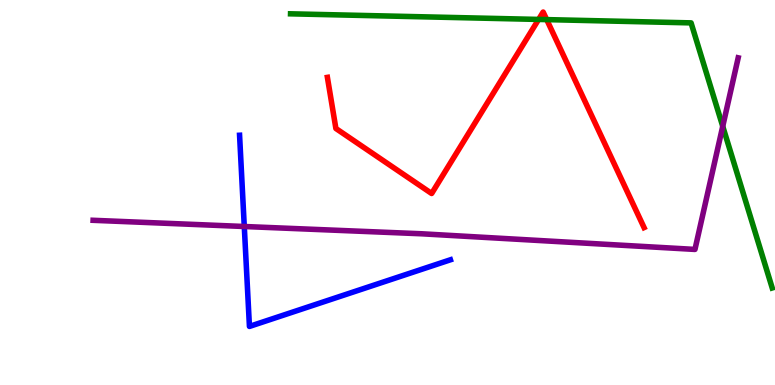[{'lines': ['blue', 'red'], 'intersections': []}, {'lines': ['green', 'red'], 'intersections': [{'x': 6.95, 'y': 9.5}, {'x': 7.05, 'y': 9.49}]}, {'lines': ['purple', 'red'], 'intersections': []}, {'lines': ['blue', 'green'], 'intersections': []}, {'lines': ['blue', 'purple'], 'intersections': [{'x': 3.15, 'y': 4.12}]}, {'lines': ['green', 'purple'], 'intersections': [{'x': 9.33, 'y': 6.72}]}]